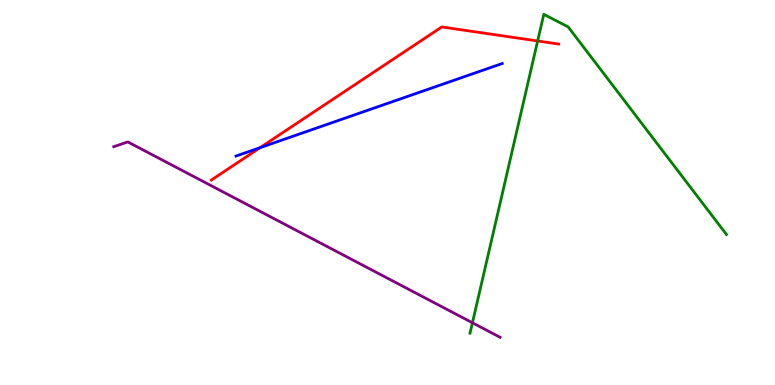[{'lines': ['blue', 'red'], 'intersections': [{'x': 3.36, 'y': 6.16}]}, {'lines': ['green', 'red'], 'intersections': [{'x': 6.94, 'y': 8.94}]}, {'lines': ['purple', 'red'], 'intersections': []}, {'lines': ['blue', 'green'], 'intersections': []}, {'lines': ['blue', 'purple'], 'intersections': []}, {'lines': ['green', 'purple'], 'intersections': [{'x': 6.1, 'y': 1.62}]}]